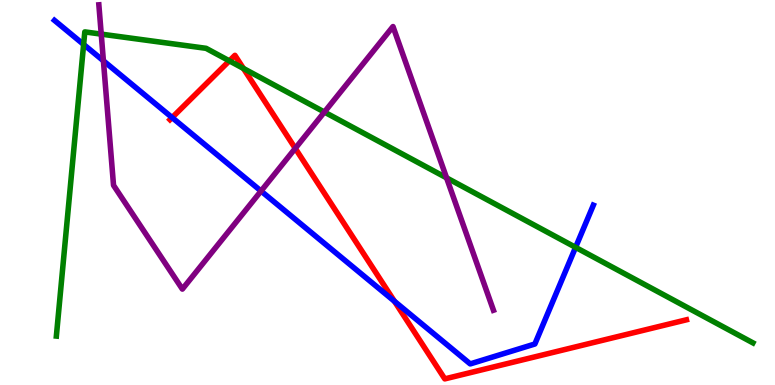[{'lines': ['blue', 'red'], 'intersections': [{'x': 2.22, 'y': 6.95}, {'x': 5.09, 'y': 2.17}]}, {'lines': ['green', 'red'], 'intersections': [{'x': 2.96, 'y': 8.42}, {'x': 3.14, 'y': 8.22}]}, {'lines': ['purple', 'red'], 'intersections': [{'x': 3.81, 'y': 6.15}]}, {'lines': ['blue', 'green'], 'intersections': [{'x': 1.08, 'y': 8.85}, {'x': 7.43, 'y': 3.58}]}, {'lines': ['blue', 'purple'], 'intersections': [{'x': 1.33, 'y': 8.42}, {'x': 3.37, 'y': 5.04}]}, {'lines': ['green', 'purple'], 'intersections': [{'x': 1.31, 'y': 9.11}, {'x': 4.19, 'y': 7.09}, {'x': 5.76, 'y': 5.38}]}]